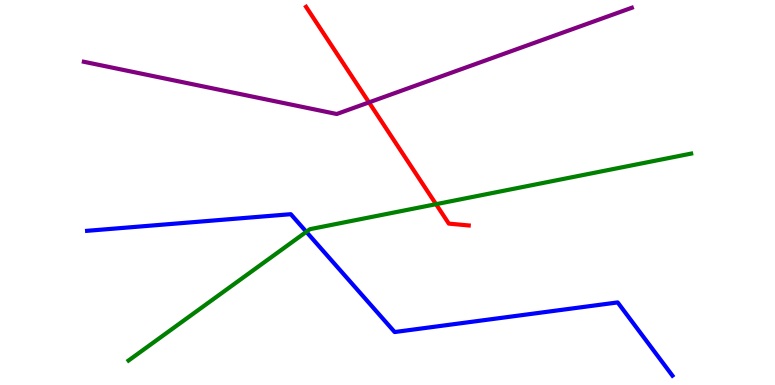[{'lines': ['blue', 'red'], 'intersections': []}, {'lines': ['green', 'red'], 'intersections': [{'x': 5.63, 'y': 4.7}]}, {'lines': ['purple', 'red'], 'intersections': [{'x': 4.76, 'y': 7.34}]}, {'lines': ['blue', 'green'], 'intersections': [{'x': 3.95, 'y': 3.98}]}, {'lines': ['blue', 'purple'], 'intersections': []}, {'lines': ['green', 'purple'], 'intersections': []}]